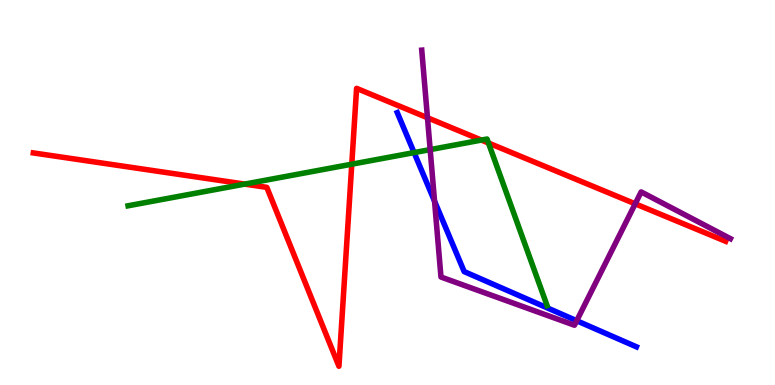[{'lines': ['blue', 'red'], 'intersections': []}, {'lines': ['green', 'red'], 'intersections': [{'x': 3.16, 'y': 5.22}, {'x': 4.54, 'y': 5.74}, {'x': 6.21, 'y': 6.36}, {'x': 6.3, 'y': 6.29}]}, {'lines': ['purple', 'red'], 'intersections': [{'x': 5.52, 'y': 6.94}, {'x': 8.2, 'y': 4.71}]}, {'lines': ['blue', 'green'], 'intersections': [{'x': 5.34, 'y': 6.04}]}, {'lines': ['blue', 'purple'], 'intersections': [{'x': 5.61, 'y': 4.77}, {'x': 7.44, 'y': 1.67}]}, {'lines': ['green', 'purple'], 'intersections': [{'x': 5.55, 'y': 6.11}]}]